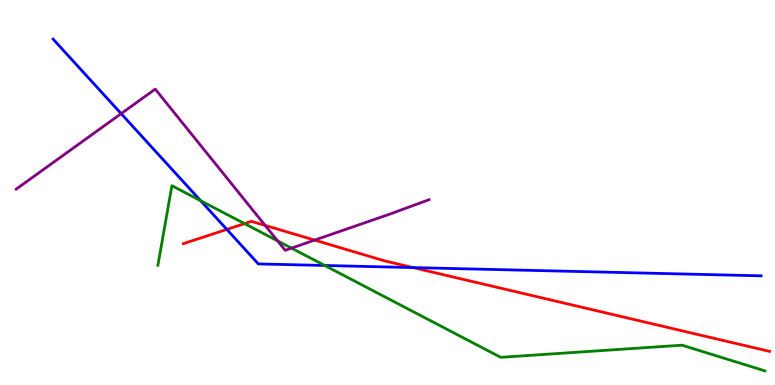[{'lines': ['blue', 'red'], 'intersections': [{'x': 2.93, 'y': 4.04}, {'x': 5.33, 'y': 3.05}]}, {'lines': ['green', 'red'], 'intersections': [{'x': 3.16, 'y': 4.19}]}, {'lines': ['purple', 'red'], 'intersections': [{'x': 3.42, 'y': 4.15}, {'x': 4.06, 'y': 3.76}]}, {'lines': ['blue', 'green'], 'intersections': [{'x': 2.59, 'y': 4.79}, {'x': 4.19, 'y': 3.1}]}, {'lines': ['blue', 'purple'], 'intersections': [{'x': 1.56, 'y': 7.05}]}, {'lines': ['green', 'purple'], 'intersections': [{'x': 3.58, 'y': 3.74}, {'x': 3.76, 'y': 3.56}]}]